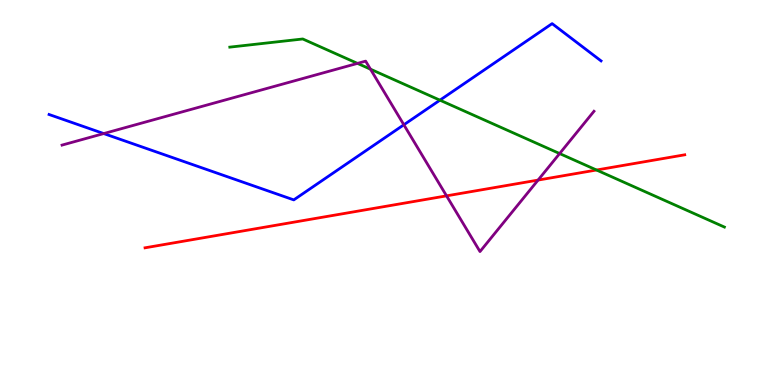[{'lines': ['blue', 'red'], 'intersections': []}, {'lines': ['green', 'red'], 'intersections': [{'x': 7.7, 'y': 5.58}]}, {'lines': ['purple', 'red'], 'intersections': [{'x': 5.76, 'y': 4.91}, {'x': 6.94, 'y': 5.32}]}, {'lines': ['blue', 'green'], 'intersections': [{'x': 5.68, 'y': 7.4}]}, {'lines': ['blue', 'purple'], 'intersections': [{'x': 1.34, 'y': 6.53}, {'x': 5.21, 'y': 6.76}]}, {'lines': ['green', 'purple'], 'intersections': [{'x': 4.61, 'y': 8.35}, {'x': 4.78, 'y': 8.2}, {'x': 7.22, 'y': 6.01}]}]